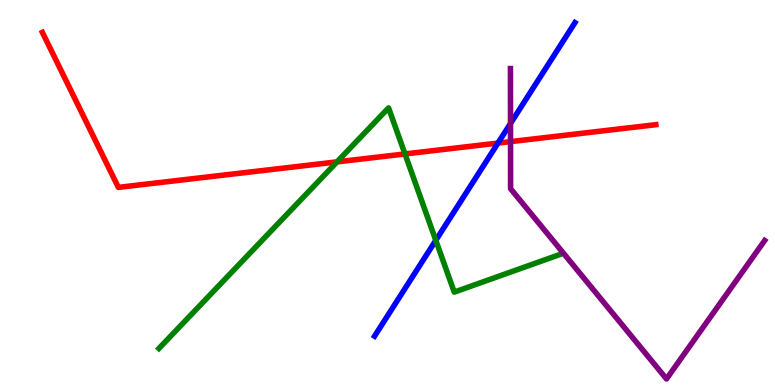[{'lines': ['blue', 'red'], 'intersections': [{'x': 6.43, 'y': 6.28}]}, {'lines': ['green', 'red'], 'intersections': [{'x': 4.35, 'y': 5.8}, {'x': 5.23, 'y': 6.0}]}, {'lines': ['purple', 'red'], 'intersections': [{'x': 6.59, 'y': 6.32}]}, {'lines': ['blue', 'green'], 'intersections': [{'x': 5.62, 'y': 3.76}]}, {'lines': ['blue', 'purple'], 'intersections': [{'x': 6.59, 'y': 6.79}]}, {'lines': ['green', 'purple'], 'intersections': []}]